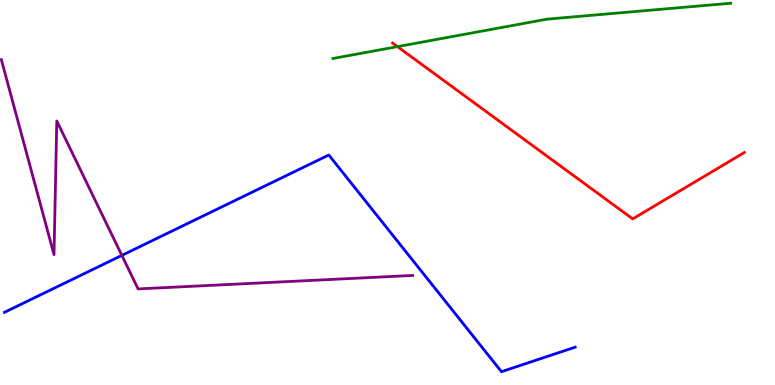[{'lines': ['blue', 'red'], 'intersections': []}, {'lines': ['green', 'red'], 'intersections': [{'x': 5.13, 'y': 8.79}]}, {'lines': ['purple', 'red'], 'intersections': []}, {'lines': ['blue', 'green'], 'intersections': []}, {'lines': ['blue', 'purple'], 'intersections': [{'x': 1.57, 'y': 3.37}]}, {'lines': ['green', 'purple'], 'intersections': []}]